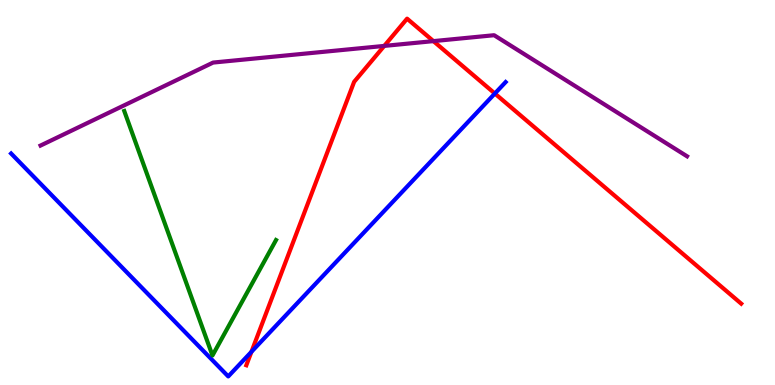[{'lines': ['blue', 'red'], 'intersections': [{'x': 3.24, 'y': 0.862}, {'x': 6.39, 'y': 7.57}]}, {'lines': ['green', 'red'], 'intersections': []}, {'lines': ['purple', 'red'], 'intersections': [{'x': 4.96, 'y': 8.81}, {'x': 5.59, 'y': 8.93}]}, {'lines': ['blue', 'green'], 'intersections': []}, {'lines': ['blue', 'purple'], 'intersections': []}, {'lines': ['green', 'purple'], 'intersections': []}]